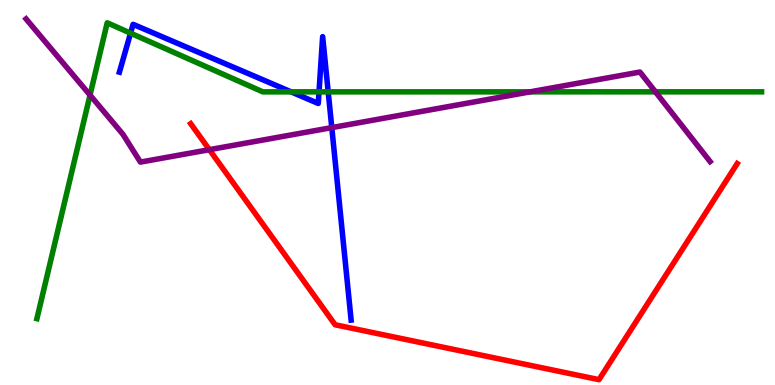[{'lines': ['blue', 'red'], 'intersections': []}, {'lines': ['green', 'red'], 'intersections': []}, {'lines': ['purple', 'red'], 'intersections': [{'x': 2.7, 'y': 6.11}]}, {'lines': ['blue', 'green'], 'intersections': [{'x': 1.68, 'y': 9.14}, {'x': 3.76, 'y': 7.61}, {'x': 4.12, 'y': 7.61}, {'x': 4.23, 'y': 7.61}]}, {'lines': ['blue', 'purple'], 'intersections': [{'x': 4.28, 'y': 6.69}]}, {'lines': ['green', 'purple'], 'intersections': [{'x': 1.16, 'y': 7.53}, {'x': 6.84, 'y': 7.61}, {'x': 8.46, 'y': 7.61}]}]